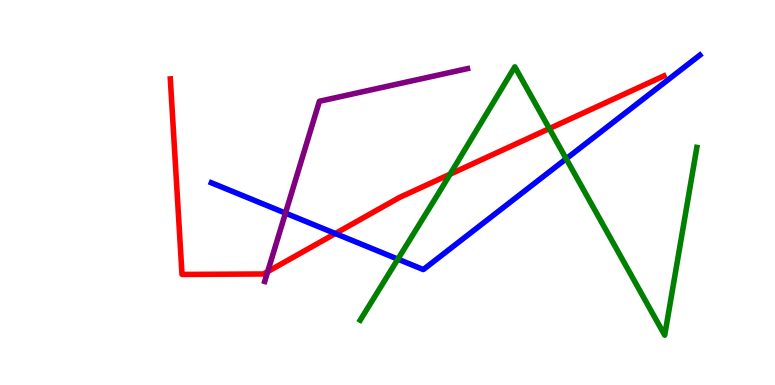[{'lines': ['blue', 'red'], 'intersections': [{'x': 4.33, 'y': 3.93}]}, {'lines': ['green', 'red'], 'intersections': [{'x': 5.81, 'y': 5.47}, {'x': 7.09, 'y': 6.66}]}, {'lines': ['purple', 'red'], 'intersections': [{'x': 3.45, 'y': 2.95}]}, {'lines': ['blue', 'green'], 'intersections': [{'x': 5.13, 'y': 3.27}, {'x': 7.31, 'y': 5.88}]}, {'lines': ['blue', 'purple'], 'intersections': [{'x': 3.68, 'y': 4.46}]}, {'lines': ['green', 'purple'], 'intersections': []}]